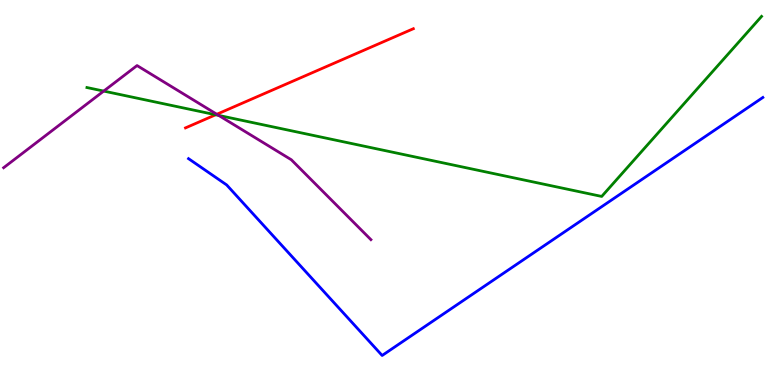[{'lines': ['blue', 'red'], 'intersections': []}, {'lines': ['green', 'red'], 'intersections': [{'x': 2.78, 'y': 7.02}]}, {'lines': ['purple', 'red'], 'intersections': [{'x': 2.8, 'y': 7.03}]}, {'lines': ['blue', 'green'], 'intersections': []}, {'lines': ['blue', 'purple'], 'intersections': []}, {'lines': ['green', 'purple'], 'intersections': [{'x': 1.34, 'y': 7.63}, {'x': 2.82, 'y': 7.0}]}]